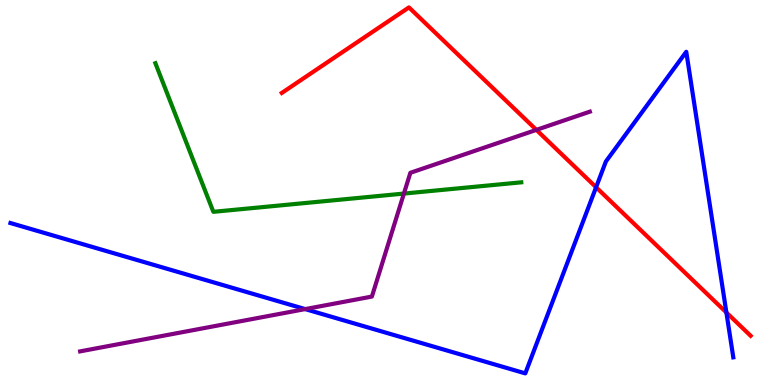[{'lines': ['blue', 'red'], 'intersections': [{'x': 7.69, 'y': 5.14}, {'x': 9.37, 'y': 1.88}]}, {'lines': ['green', 'red'], 'intersections': []}, {'lines': ['purple', 'red'], 'intersections': [{'x': 6.92, 'y': 6.63}]}, {'lines': ['blue', 'green'], 'intersections': []}, {'lines': ['blue', 'purple'], 'intersections': [{'x': 3.94, 'y': 1.97}]}, {'lines': ['green', 'purple'], 'intersections': [{'x': 5.21, 'y': 4.97}]}]